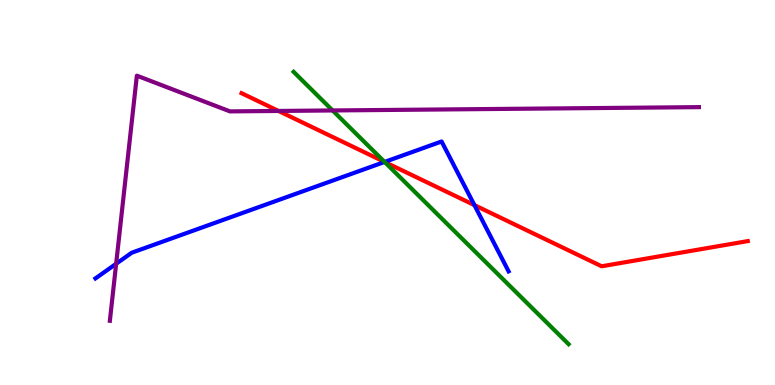[{'lines': ['blue', 'red'], 'intersections': [{'x': 4.96, 'y': 5.79}, {'x': 6.12, 'y': 4.67}]}, {'lines': ['green', 'red'], 'intersections': [{'x': 4.96, 'y': 5.79}]}, {'lines': ['purple', 'red'], 'intersections': [{'x': 3.59, 'y': 7.12}]}, {'lines': ['blue', 'green'], 'intersections': [{'x': 4.96, 'y': 5.79}]}, {'lines': ['blue', 'purple'], 'intersections': [{'x': 1.5, 'y': 3.15}]}, {'lines': ['green', 'purple'], 'intersections': [{'x': 4.29, 'y': 7.13}]}]